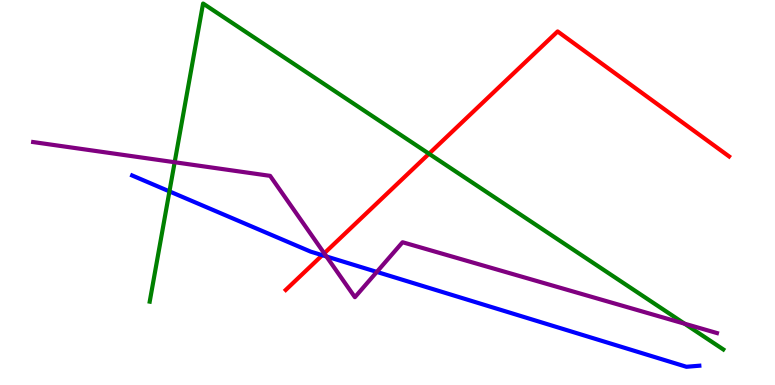[{'lines': ['blue', 'red'], 'intersections': [{'x': 4.16, 'y': 3.37}]}, {'lines': ['green', 'red'], 'intersections': [{'x': 5.54, 'y': 6.01}]}, {'lines': ['purple', 'red'], 'intersections': [{'x': 4.18, 'y': 3.42}]}, {'lines': ['blue', 'green'], 'intersections': [{'x': 2.19, 'y': 5.03}]}, {'lines': ['blue', 'purple'], 'intersections': [{'x': 4.21, 'y': 3.34}, {'x': 4.86, 'y': 2.94}]}, {'lines': ['green', 'purple'], 'intersections': [{'x': 2.25, 'y': 5.79}, {'x': 8.83, 'y': 1.59}]}]